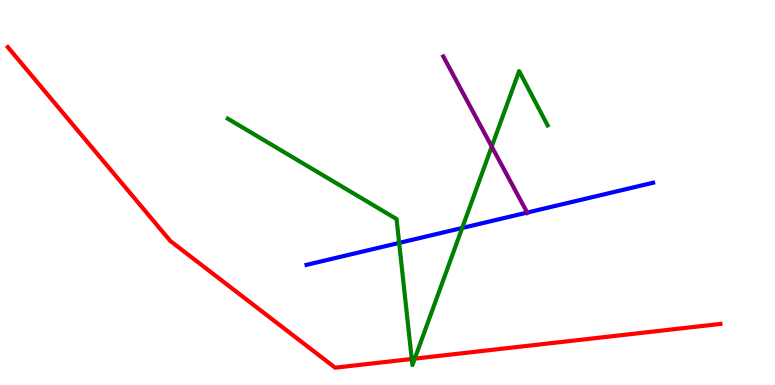[{'lines': ['blue', 'red'], 'intersections': []}, {'lines': ['green', 'red'], 'intersections': [{'x': 5.31, 'y': 0.676}, {'x': 5.35, 'y': 0.685}]}, {'lines': ['purple', 'red'], 'intersections': []}, {'lines': ['blue', 'green'], 'intersections': [{'x': 5.15, 'y': 3.69}, {'x': 5.96, 'y': 4.08}]}, {'lines': ['blue', 'purple'], 'intersections': [{'x': 6.8, 'y': 4.48}]}, {'lines': ['green', 'purple'], 'intersections': [{'x': 6.34, 'y': 6.19}]}]